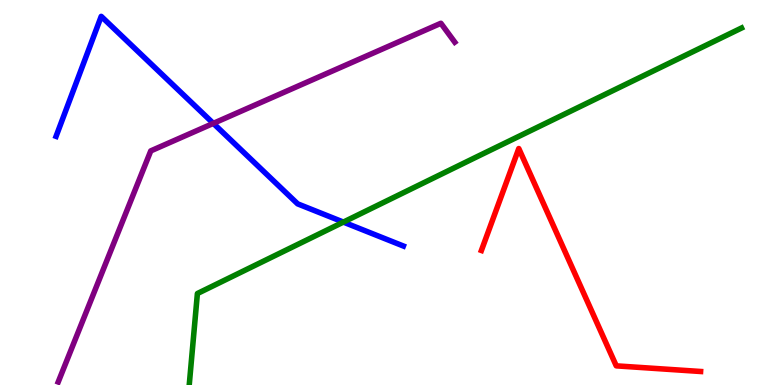[{'lines': ['blue', 'red'], 'intersections': []}, {'lines': ['green', 'red'], 'intersections': []}, {'lines': ['purple', 'red'], 'intersections': []}, {'lines': ['blue', 'green'], 'intersections': [{'x': 4.43, 'y': 4.23}]}, {'lines': ['blue', 'purple'], 'intersections': [{'x': 2.75, 'y': 6.8}]}, {'lines': ['green', 'purple'], 'intersections': []}]